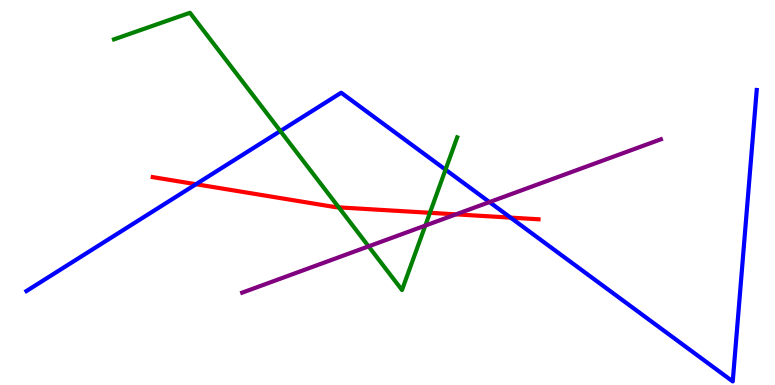[{'lines': ['blue', 'red'], 'intersections': [{'x': 2.53, 'y': 5.22}, {'x': 6.59, 'y': 4.35}]}, {'lines': ['green', 'red'], 'intersections': [{'x': 4.37, 'y': 4.61}, {'x': 5.55, 'y': 4.47}]}, {'lines': ['purple', 'red'], 'intersections': [{'x': 5.88, 'y': 4.43}]}, {'lines': ['blue', 'green'], 'intersections': [{'x': 3.62, 'y': 6.6}, {'x': 5.75, 'y': 5.59}]}, {'lines': ['blue', 'purple'], 'intersections': [{'x': 6.32, 'y': 4.75}]}, {'lines': ['green', 'purple'], 'intersections': [{'x': 4.76, 'y': 3.6}, {'x': 5.49, 'y': 4.14}]}]